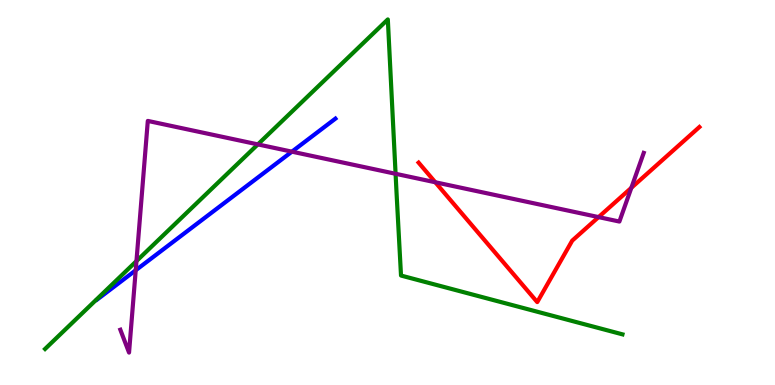[{'lines': ['blue', 'red'], 'intersections': []}, {'lines': ['green', 'red'], 'intersections': []}, {'lines': ['purple', 'red'], 'intersections': [{'x': 5.62, 'y': 5.27}, {'x': 7.72, 'y': 4.36}, {'x': 8.15, 'y': 5.12}]}, {'lines': ['blue', 'green'], 'intersections': []}, {'lines': ['blue', 'purple'], 'intersections': [{'x': 1.75, 'y': 2.98}, {'x': 3.77, 'y': 6.06}]}, {'lines': ['green', 'purple'], 'intersections': [{'x': 1.76, 'y': 3.22}, {'x': 3.33, 'y': 6.25}, {'x': 5.1, 'y': 5.49}]}]